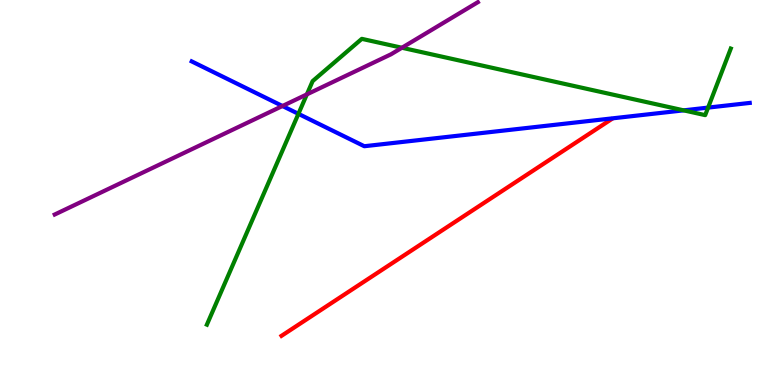[{'lines': ['blue', 'red'], 'intersections': []}, {'lines': ['green', 'red'], 'intersections': []}, {'lines': ['purple', 'red'], 'intersections': []}, {'lines': ['blue', 'green'], 'intersections': [{'x': 3.85, 'y': 7.04}, {'x': 8.82, 'y': 7.13}, {'x': 9.14, 'y': 7.21}]}, {'lines': ['blue', 'purple'], 'intersections': [{'x': 3.64, 'y': 7.25}]}, {'lines': ['green', 'purple'], 'intersections': [{'x': 3.96, 'y': 7.55}, {'x': 5.19, 'y': 8.76}]}]